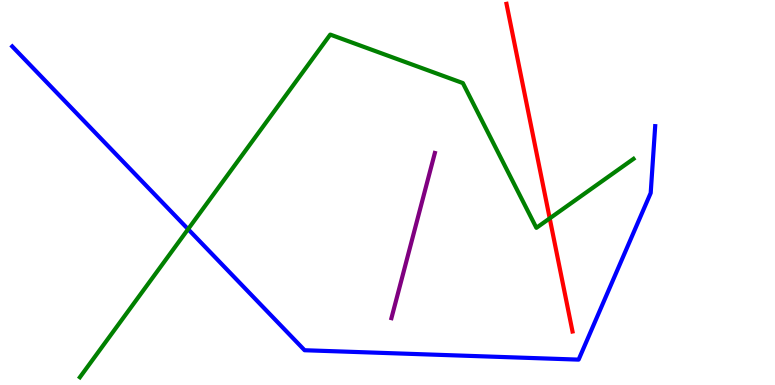[{'lines': ['blue', 'red'], 'intersections': []}, {'lines': ['green', 'red'], 'intersections': [{'x': 7.09, 'y': 4.33}]}, {'lines': ['purple', 'red'], 'intersections': []}, {'lines': ['blue', 'green'], 'intersections': [{'x': 2.43, 'y': 4.05}]}, {'lines': ['blue', 'purple'], 'intersections': []}, {'lines': ['green', 'purple'], 'intersections': []}]